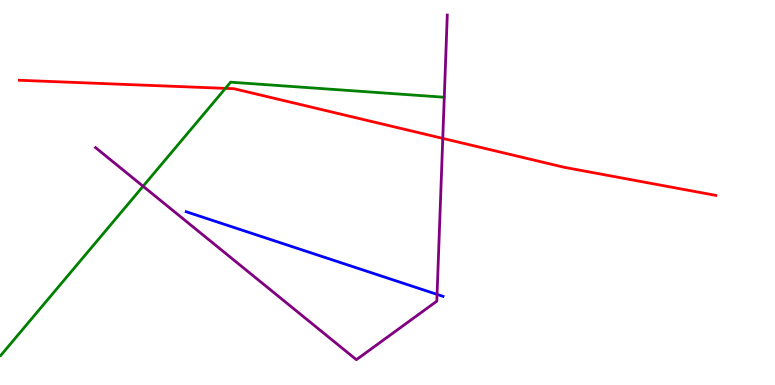[{'lines': ['blue', 'red'], 'intersections': []}, {'lines': ['green', 'red'], 'intersections': [{'x': 2.91, 'y': 7.7}]}, {'lines': ['purple', 'red'], 'intersections': [{'x': 5.71, 'y': 6.41}]}, {'lines': ['blue', 'green'], 'intersections': []}, {'lines': ['blue', 'purple'], 'intersections': [{'x': 5.64, 'y': 2.35}]}, {'lines': ['green', 'purple'], 'intersections': [{'x': 1.85, 'y': 5.16}]}]